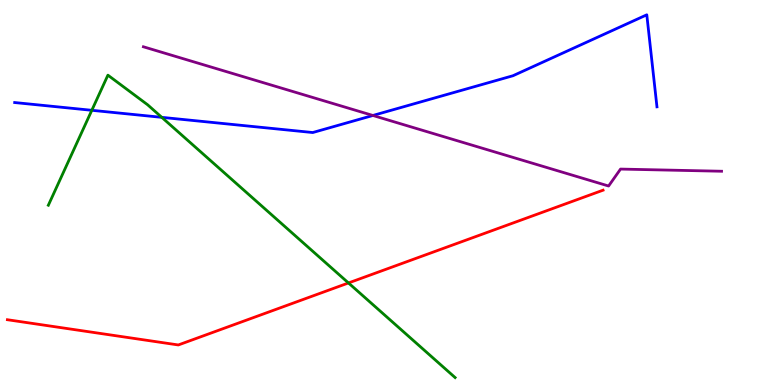[{'lines': ['blue', 'red'], 'intersections': []}, {'lines': ['green', 'red'], 'intersections': [{'x': 4.5, 'y': 2.65}]}, {'lines': ['purple', 'red'], 'intersections': []}, {'lines': ['blue', 'green'], 'intersections': [{'x': 1.18, 'y': 7.13}, {'x': 2.09, 'y': 6.95}]}, {'lines': ['blue', 'purple'], 'intersections': [{'x': 4.81, 'y': 7.0}]}, {'lines': ['green', 'purple'], 'intersections': []}]